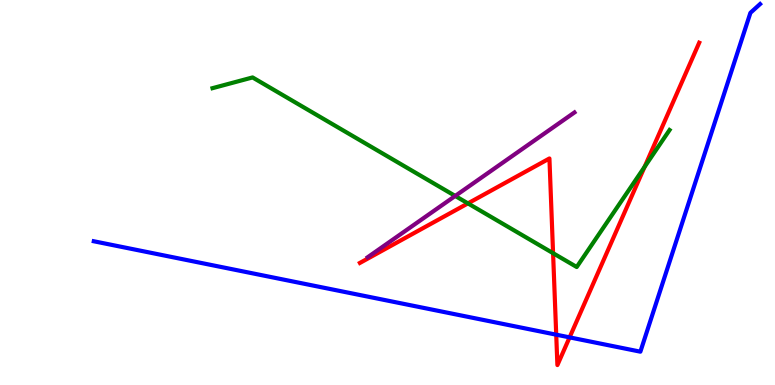[{'lines': ['blue', 'red'], 'intersections': [{'x': 7.18, 'y': 1.31}, {'x': 7.35, 'y': 1.24}]}, {'lines': ['green', 'red'], 'intersections': [{'x': 6.04, 'y': 4.72}, {'x': 7.14, 'y': 3.42}, {'x': 8.32, 'y': 5.67}]}, {'lines': ['purple', 'red'], 'intersections': []}, {'lines': ['blue', 'green'], 'intersections': []}, {'lines': ['blue', 'purple'], 'intersections': []}, {'lines': ['green', 'purple'], 'intersections': [{'x': 5.87, 'y': 4.91}]}]